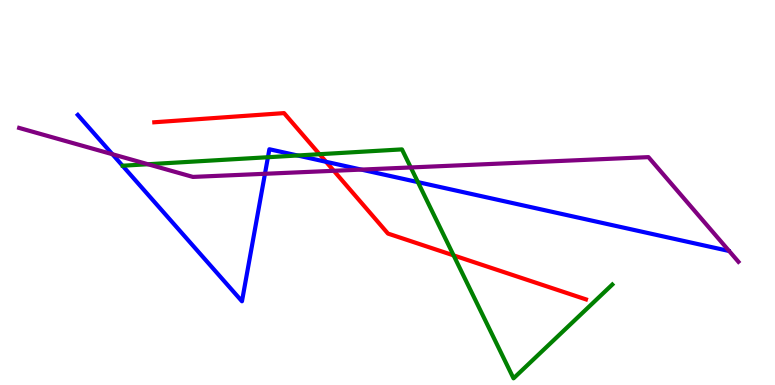[{'lines': ['blue', 'red'], 'intersections': [{'x': 4.21, 'y': 5.8}]}, {'lines': ['green', 'red'], 'intersections': [{'x': 4.12, 'y': 5.99}, {'x': 5.85, 'y': 3.37}]}, {'lines': ['purple', 'red'], 'intersections': [{'x': 4.31, 'y': 5.56}]}, {'lines': ['blue', 'green'], 'intersections': [{'x': 3.46, 'y': 5.92}, {'x': 3.84, 'y': 5.96}, {'x': 5.39, 'y': 5.27}]}, {'lines': ['blue', 'purple'], 'intersections': [{'x': 1.45, 'y': 5.99}, {'x': 3.42, 'y': 5.49}, {'x': 4.66, 'y': 5.59}]}, {'lines': ['green', 'purple'], 'intersections': [{'x': 1.91, 'y': 5.73}, {'x': 5.3, 'y': 5.65}]}]